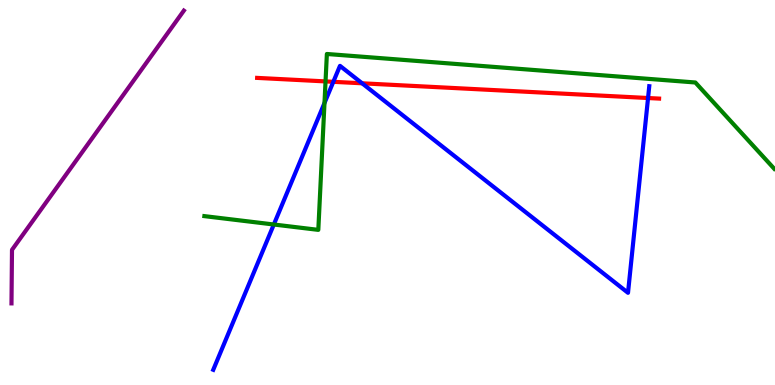[{'lines': ['blue', 'red'], 'intersections': [{'x': 4.3, 'y': 7.87}, {'x': 4.67, 'y': 7.84}, {'x': 8.36, 'y': 7.45}]}, {'lines': ['green', 'red'], 'intersections': [{'x': 4.2, 'y': 7.89}]}, {'lines': ['purple', 'red'], 'intersections': []}, {'lines': ['blue', 'green'], 'intersections': [{'x': 3.53, 'y': 4.17}, {'x': 4.19, 'y': 7.32}]}, {'lines': ['blue', 'purple'], 'intersections': []}, {'lines': ['green', 'purple'], 'intersections': []}]